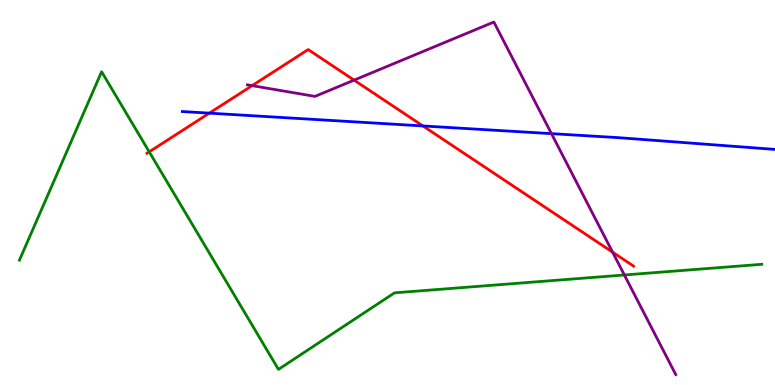[{'lines': ['blue', 'red'], 'intersections': [{'x': 2.7, 'y': 7.06}, {'x': 5.46, 'y': 6.73}]}, {'lines': ['green', 'red'], 'intersections': [{'x': 1.93, 'y': 6.06}]}, {'lines': ['purple', 'red'], 'intersections': [{'x': 3.25, 'y': 7.78}, {'x': 4.57, 'y': 7.92}, {'x': 7.9, 'y': 3.45}]}, {'lines': ['blue', 'green'], 'intersections': []}, {'lines': ['blue', 'purple'], 'intersections': [{'x': 7.12, 'y': 6.53}]}, {'lines': ['green', 'purple'], 'intersections': [{'x': 8.06, 'y': 2.86}]}]